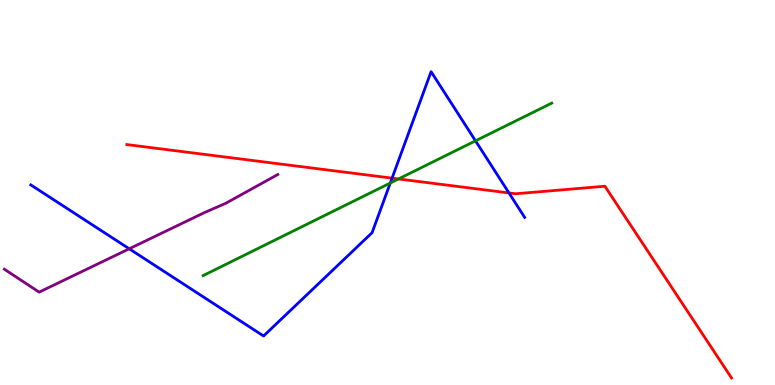[{'lines': ['blue', 'red'], 'intersections': [{'x': 5.06, 'y': 5.37}, {'x': 6.57, 'y': 4.99}]}, {'lines': ['green', 'red'], 'intersections': [{'x': 5.14, 'y': 5.35}]}, {'lines': ['purple', 'red'], 'intersections': []}, {'lines': ['blue', 'green'], 'intersections': [{'x': 5.04, 'y': 5.25}, {'x': 6.14, 'y': 6.34}]}, {'lines': ['blue', 'purple'], 'intersections': [{'x': 1.67, 'y': 3.54}]}, {'lines': ['green', 'purple'], 'intersections': []}]